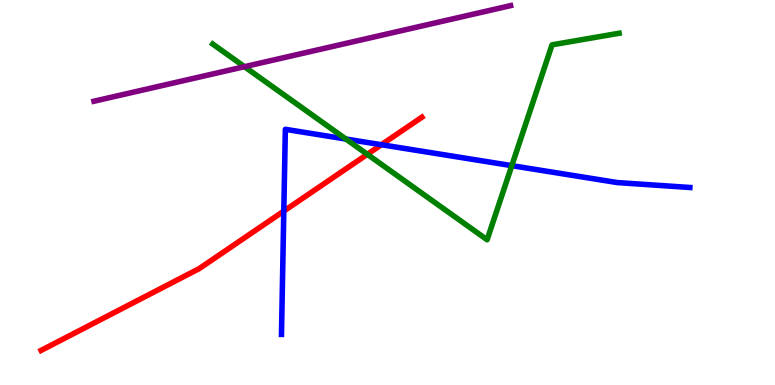[{'lines': ['blue', 'red'], 'intersections': [{'x': 3.66, 'y': 4.52}, {'x': 4.92, 'y': 6.24}]}, {'lines': ['green', 'red'], 'intersections': [{'x': 4.74, 'y': 5.99}]}, {'lines': ['purple', 'red'], 'intersections': []}, {'lines': ['blue', 'green'], 'intersections': [{'x': 4.46, 'y': 6.39}, {'x': 6.6, 'y': 5.7}]}, {'lines': ['blue', 'purple'], 'intersections': []}, {'lines': ['green', 'purple'], 'intersections': [{'x': 3.15, 'y': 8.27}]}]